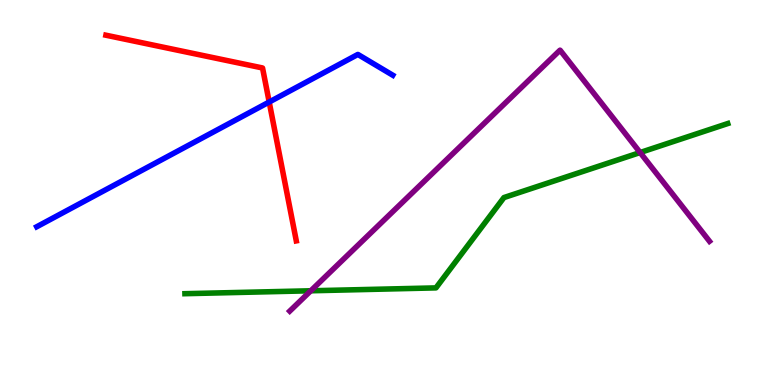[{'lines': ['blue', 'red'], 'intersections': [{'x': 3.47, 'y': 7.35}]}, {'lines': ['green', 'red'], 'intersections': []}, {'lines': ['purple', 'red'], 'intersections': []}, {'lines': ['blue', 'green'], 'intersections': []}, {'lines': ['blue', 'purple'], 'intersections': []}, {'lines': ['green', 'purple'], 'intersections': [{'x': 4.01, 'y': 2.45}, {'x': 8.26, 'y': 6.04}]}]